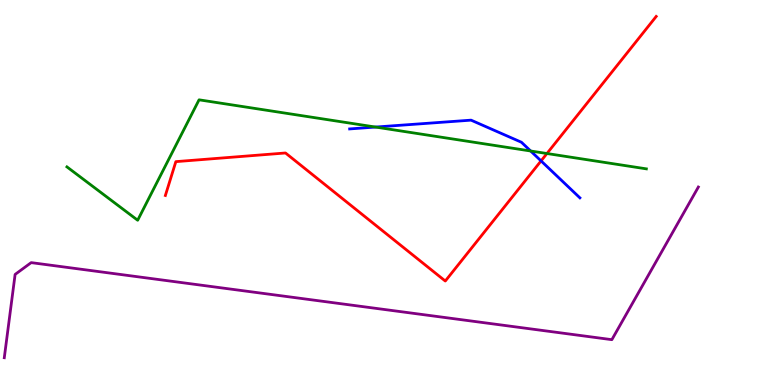[{'lines': ['blue', 'red'], 'intersections': [{'x': 6.98, 'y': 5.82}]}, {'lines': ['green', 'red'], 'intersections': [{'x': 7.06, 'y': 6.01}]}, {'lines': ['purple', 'red'], 'intersections': []}, {'lines': ['blue', 'green'], 'intersections': [{'x': 4.85, 'y': 6.7}, {'x': 6.85, 'y': 6.08}]}, {'lines': ['blue', 'purple'], 'intersections': []}, {'lines': ['green', 'purple'], 'intersections': []}]